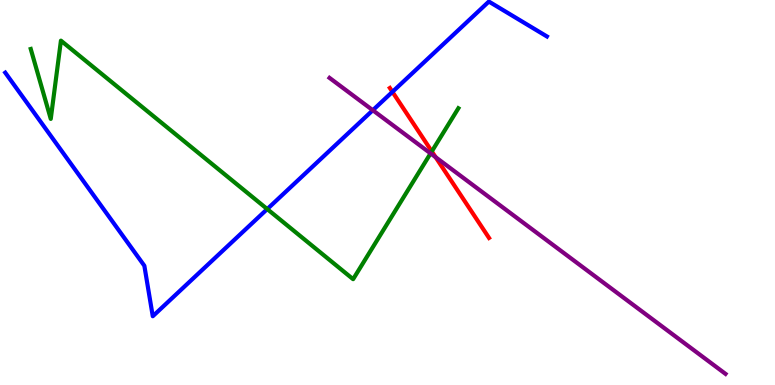[{'lines': ['blue', 'red'], 'intersections': [{'x': 5.06, 'y': 7.61}]}, {'lines': ['green', 'red'], 'intersections': [{'x': 5.57, 'y': 6.07}]}, {'lines': ['purple', 'red'], 'intersections': [{'x': 5.62, 'y': 5.92}]}, {'lines': ['blue', 'green'], 'intersections': [{'x': 3.45, 'y': 4.57}]}, {'lines': ['blue', 'purple'], 'intersections': [{'x': 4.81, 'y': 7.14}]}, {'lines': ['green', 'purple'], 'intersections': [{'x': 5.56, 'y': 6.02}]}]